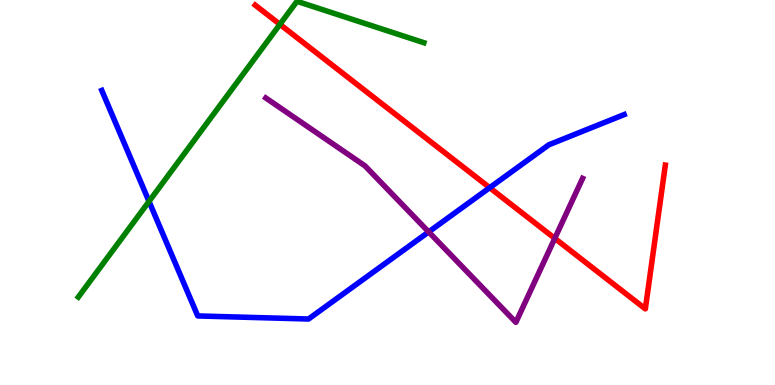[{'lines': ['blue', 'red'], 'intersections': [{'x': 6.32, 'y': 5.13}]}, {'lines': ['green', 'red'], 'intersections': [{'x': 3.61, 'y': 9.37}]}, {'lines': ['purple', 'red'], 'intersections': [{'x': 7.16, 'y': 3.81}]}, {'lines': ['blue', 'green'], 'intersections': [{'x': 1.92, 'y': 4.77}]}, {'lines': ['blue', 'purple'], 'intersections': [{'x': 5.53, 'y': 3.98}]}, {'lines': ['green', 'purple'], 'intersections': []}]